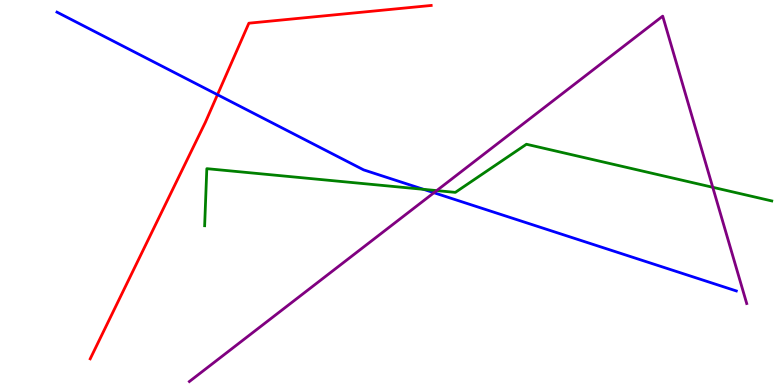[{'lines': ['blue', 'red'], 'intersections': [{'x': 2.81, 'y': 7.54}]}, {'lines': ['green', 'red'], 'intersections': []}, {'lines': ['purple', 'red'], 'intersections': []}, {'lines': ['blue', 'green'], 'intersections': [{'x': 5.47, 'y': 5.08}]}, {'lines': ['blue', 'purple'], 'intersections': [{'x': 5.6, 'y': 4.99}]}, {'lines': ['green', 'purple'], 'intersections': [{'x': 5.63, 'y': 5.05}, {'x': 9.2, 'y': 5.14}]}]